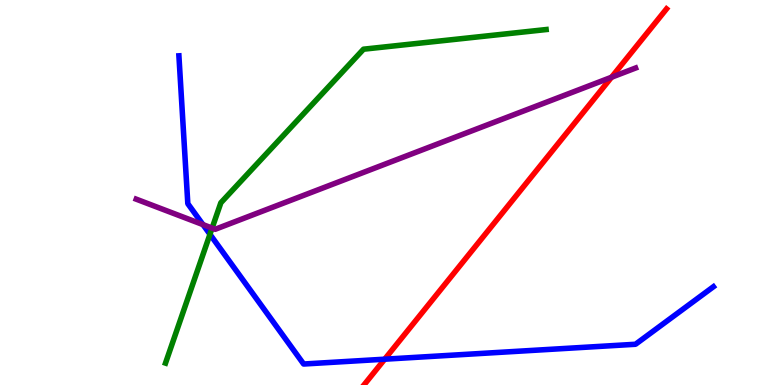[{'lines': ['blue', 'red'], 'intersections': [{'x': 4.96, 'y': 0.67}]}, {'lines': ['green', 'red'], 'intersections': []}, {'lines': ['purple', 'red'], 'intersections': [{'x': 7.89, 'y': 7.99}]}, {'lines': ['blue', 'green'], 'intersections': [{'x': 2.71, 'y': 3.91}]}, {'lines': ['blue', 'purple'], 'intersections': [{'x': 2.62, 'y': 4.17}]}, {'lines': ['green', 'purple'], 'intersections': [{'x': 2.74, 'y': 4.08}]}]